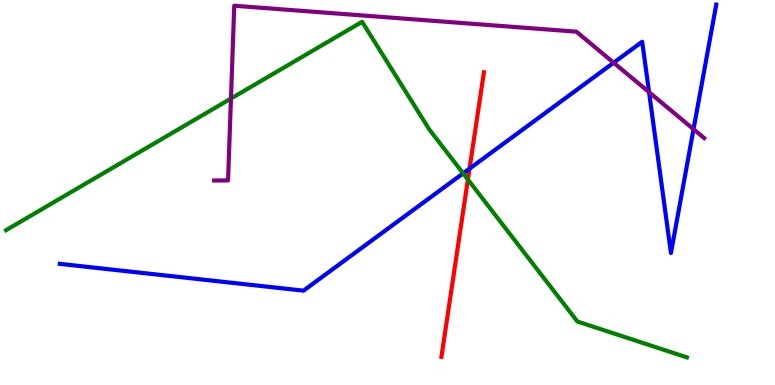[{'lines': ['blue', 'red'], 'intersections': [{'x': 6.06, 'y': 5.62}]}, {'lines': ['green', 'red'], 'intersections': [{'x': 6.04, 'y': 5.34}]}, {'lines': ['purple', 'red'], 'intersections': []}, {'lines': ['blue', 'green'], 'intersections': [{'x': 5.98, 'y': 5.5}]}, {'lines': ['blue', 'purple'], 'intersections': [{'x': 7.92, 'y': 8.37}, {'x': 8.37, 'y': 7.61}, {'x': 8.95, 'y': 6.64}]}, {'lines': ['green', 'purple'], 'intersections': [{'x': 2.98, 'y': 7.44}]}]